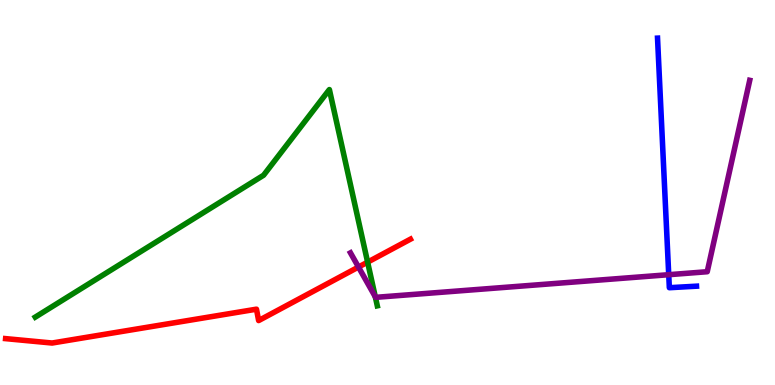[{'lines': ['blue', 'red'], 'intersections': []}, {'lines': ['green', 'red'], 'intersections': [{'x': 4.74, 'y': 3.19}]}, {'lines': ['purple', 'red'], 'intersections': [{'x': 4.63, 'y': 3.06}]}, {'lines': ['blue', 'green'], 'intersections': []}, {'lines': ['blue', 'purple'], 'intersections': [{'x': 8.63, 'y': 2.87}]}, {'lines': ['green', 'purple'], 'intersections': [{'x': 4.84, 'y': 2.29}]}]